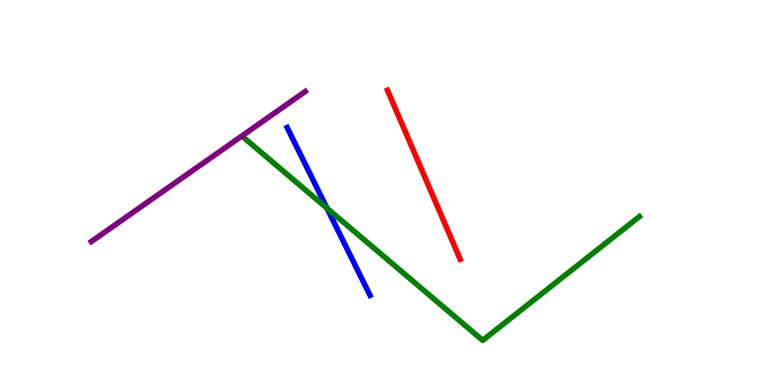[{'lines': ['blue', 'red'], 'intersections': []}, {'lines': ['green', 'red'], 'intersections': []}, {'lines': ['purple', 'red'], 'intersections': []}, {'lines': ['blue', 'green'], 'intersections': [{'x': 4.22, 'y': 4.59}]}, {'lines': ['blue', 'purple'], 'intersections': []}, {'lines': ['green', 'purple'], 'intersections': []}]